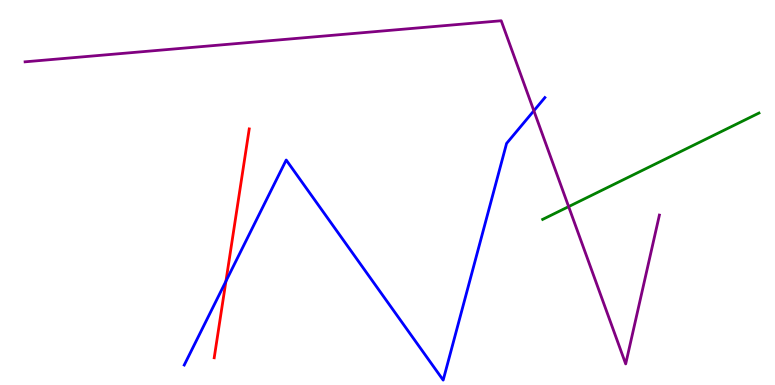[{'lines': ['blue', 'red'], 'intersections': [{'x': 2.92, 'y': 2.7}]}, {'lines': ['green', 'red'], 'intersections': []}, {'lines': ['purple', 'red'], 'intersections': []}, {'lines': ['blue', 'green'], 'intersections': []}, {'lines': ['blue', 'purple'], 'intersections': [{'x': 6.89, 'y': 7.12}]}, {'lines': ['green', 'purple'], 'intersections': [{'x': 7.34, 'y': 4.63}]}]